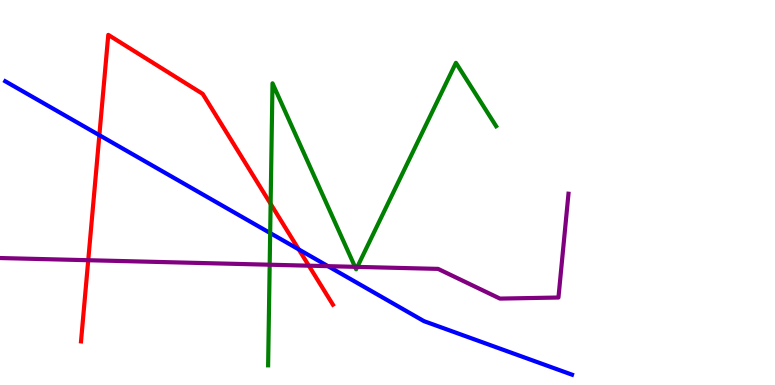[{'lines': ['blue', 'red'], 'intersections': [{'x': 1.28, 'y': 6.49}, {'x': 3.86, 'y': 3.52}]}, {'lines': ['green', 'red'], 'intersections': [{'x': 3.49, 'y': 4.7}]}, {'lines': ['purple', 'red'], 'intersections': [{'x': 1.14, 'y': 3.24}, {'x': 3.98, 'y': 3.1}]}, {'lines': ['blue', 'green'], 'intersections': [{'x': 3.49, 'y': 3.95}]}, {'lines': ['blue', 'purple'], 'intersections': [{'x': 4.23, 'y': 3.09}]}, {'lines': ['green', 'purple'], 'intersections': [{'x': 3.48, 'y': 3.12}, {'x': 4.58, 'y': 3.07}, {'x': 4.61, 'y': 3.07}]}]